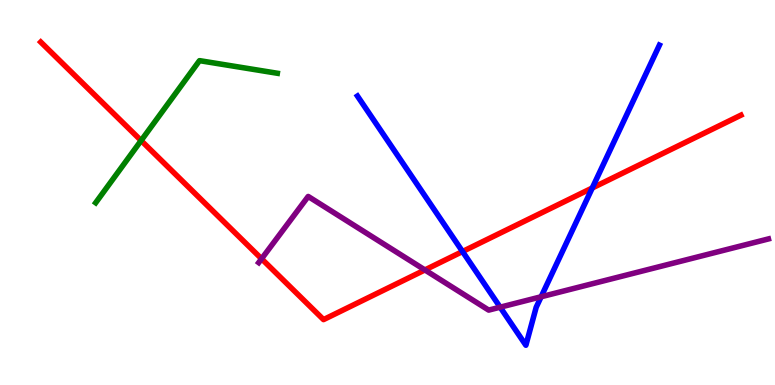[{'lines': ['blue', 'red'], 'intersections': [{'x': 5.97, 'y': 3.47}, {'x': 7.64, 'y': 5.12}]}, {'lines': ['green', 'red'], 'intersections': [{'x': 1.82, 'y': 6.35}]}, {'lines': ['purple', 'red'], 'intersections': [{'x': 3.38, 'y': 3.28}, {'x': 5.48, 'y': 2.99}]}, {'lines': ['blue', 'green'], 'intersections': []}, {'lines': ['blue', 'purple'], 'intersections': [{'x': 6.45, 'y': 2.02}, {'x': 6.98, 'y': 2.29}]}, {'lines': ['green', 'purple'], 'intersections': []}]